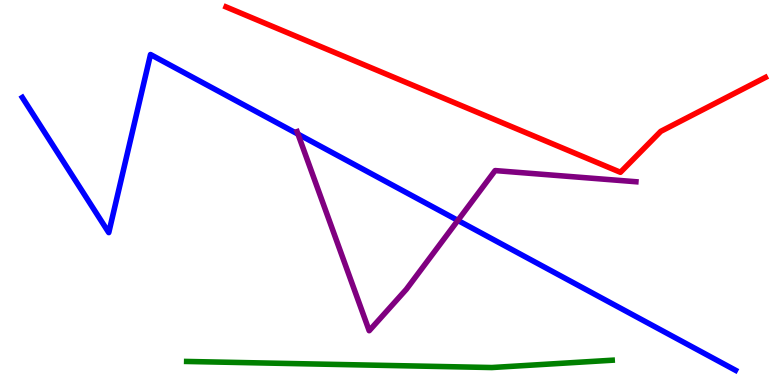[{'lines': ['blue', 'red'], 'intersections': []}, {'lines': ['green', 'red'], 'intersections': []}, {'lines': ['purple', 'red'], 'intersections': []}, {'lines': ['blue', 'green'], 'intersections': []}, {'lines': ['blue', 'purple'], 'intersections': [{'x': 3.85, 'y': 6.52}, {'x': 5.91, 'y': 4.28}]}, {'lines': ['green', 'purple'], 'intersections': []}]